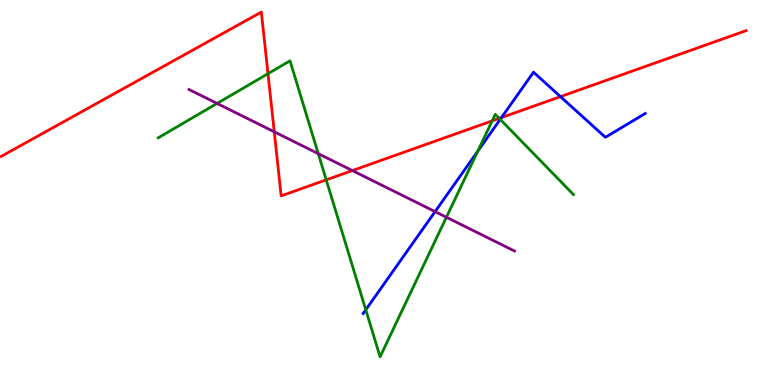[{'lines': ['blue', 'red'], 'intersections': [{'x': 6.47, 'y': 6.95}, {'x': 7.23, 'y': 7.49}]}, {'lines': ['green', 'red'], 'intersections': [{'x': 3.46, 'y': 8.09}, {'x': 4.21, 'y': 5.33}, {'x': 6.35, 'y': 6.86}, {'x': 6.44, 'y': 6.93}]}, {'lines': ['purple', 'red'], 'intersections': [{'x': 3.54, 'y': 6.58}, {'x': 4.55, 'y': 5.57}]}, {'lines': ['blue', 'green'], 'intersections': [{'x': 4.72, 'y': 1.95}, {'x': 6.17, 'y': 6.08}, {'x': 6.45, 'y': 6.9}]}, {'lines': ['blue', 'purple'], 'intersections': [{'x': 5.61, 'y': 4.5}]}, {'lines': ['green', 'purple'], 'intersections': [{'x': 2.8, 'y': 7.31}, {'x': 4.11, 'y': 6.01}, {'x': 5.76, 'y': 4.36}]}]